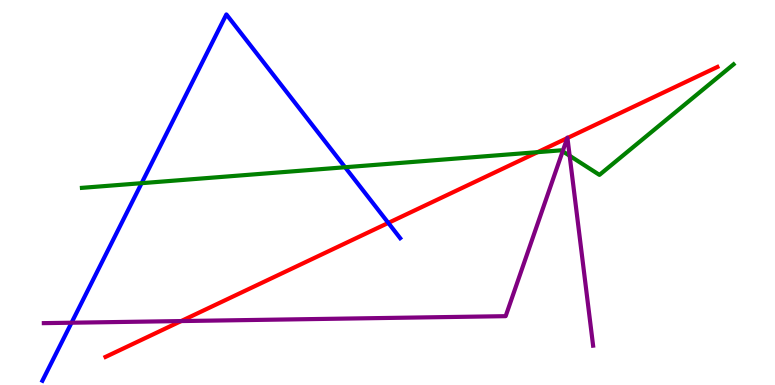[{'lines': ['blue', 'red'], 'intersections': [{'x': 5.01, 'y': 4.21}]}, {'lines': ['green', 'red'], 'intersections': [{'x': 6.94, 'y': 6.05}]}, {'lines': ['purple', 'red'], 'intersections': [{'x': 2.34, 'y': 1.66}, {'x': 7.32, 'y': 6.41}, {'x': 7.32, 'y': 6.42}]}, {'lines': ['blue', 'green'], 'intersections': [{'x': 1.83, 'y': 5.24}, {'x': 4.45, 'y': 5.66}]}, {'lines': ['blue', 'purple'], 'intersections': [{'x': 0.923, 'y': 1.62}]}, {'lines': ['green', 'purple'], 'intersections': [{'x': 7.26, 'y': 6.07}, {'x': 7.35, 'y': 5.95}]}]